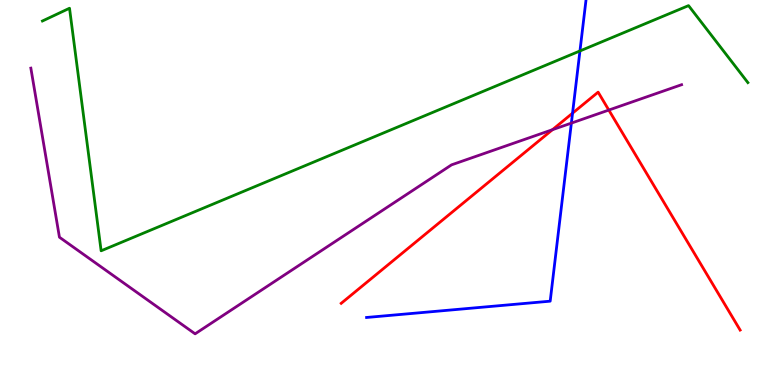[{'lines': ['blue', 'red'], 'intersections': [{'x': 7.39, 'y': 7.06}]}, {'lines': ['green', 'red'], 'intersections': []}, {'lines': ['purple', 'red'], 'intersections': [{'x': 7.13, 'y': 6.63}, {'x': 7.86, 'y': 7.14}]}, {'lines': ['blue', 'green'], 'intersections': [{'x': 7.48, 'y': 8.68}]}, {'lines': ['blue', 'purple'], 'intersections': [{'x': 7.37, 'y': 6.8}]}, {'lines': ['green', 'purple'], 'intersections': []}]